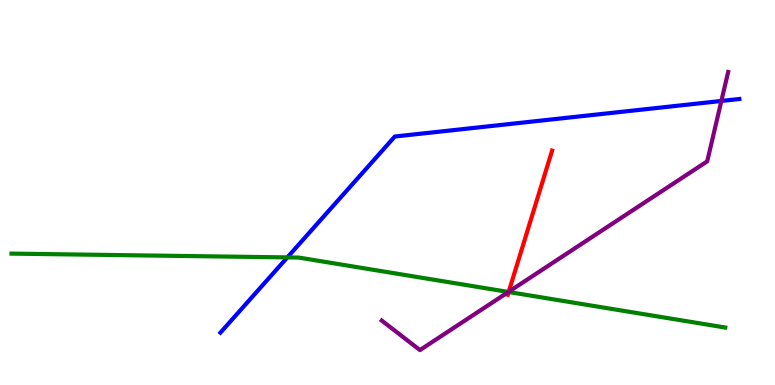[{'lines': ['blue', 'red'], 'intersections': []}, {'lines': ['green', 'red'], 'intersections': [{'x': 6.56, 'y': 2.42}]}, {'lines': ['purple', 'red'], 'intersections': [{'x': 6.56, 'y': 2.42}]}, {'lines': ['blue', 'green'], 'intersections': [{'x': 3.71, 'y': 3.31}]}, {'lines': ['blue', 'purple'], 'intersections': [{'x': 9.31, 'y': 7.38}]}, {'lines': ['green', 'purple'], 'intersections': [{'x': 6.56, 'y': 2.42}]}]